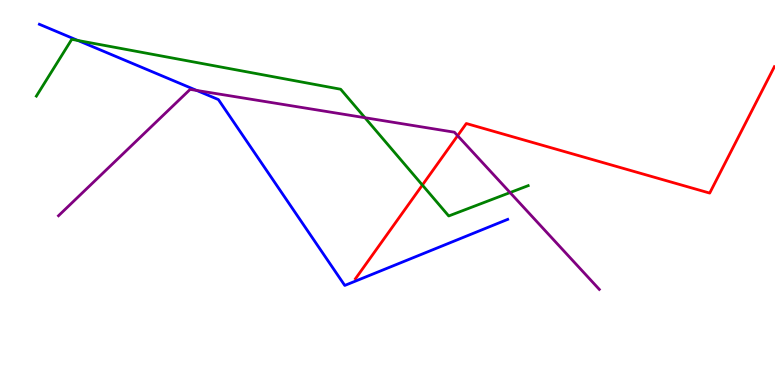[{'lines': ['blue', 'red'], 'intersections': []}, {'lines': ['green', 'red'], 'intersections': [{'x': 5.45, 'y': 5.19}]}, {'lines': ['purple', 'red'], 'intersections': [{'x': 5.9, 'y': 6.48}]}, {'lines': ['blue', 'green'], 'intersections': [{'x': 1.0, 'y': 8.95}]}, {'lines': ['blue', 'purple'], 'intersections': [{'x': 2.54, 'y': 7.65}]}, {'lines': ['green', 'purple'], 'intersections': [{'x': 4.71, 'y': 6.94}, {'x': 6.58, 'y': 5.0}]}]